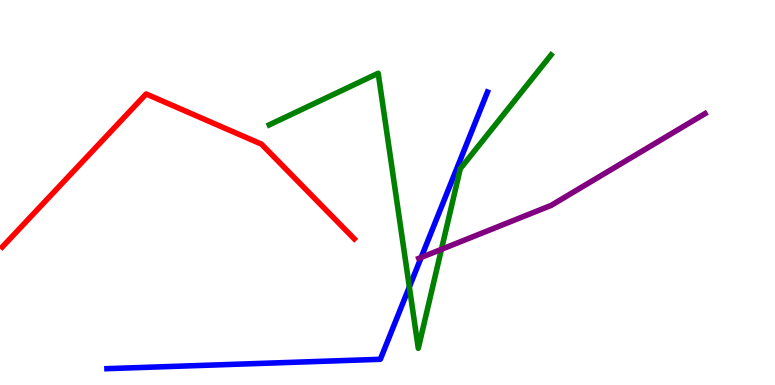[{'lines': ['blue', 'red'], 'intersections': []}, {'lines': ['green', 'red'], 'intersections': []}, {'lines': ['purple', 'red'], 'intersections': []}, {'lines': ['blue', 'green'], 'intersections': [{'x': 5.28, 'y': 2.55}]}, {'lines': ['blue', 'purple'], 'intersections': [{'x': 5.43, 'y': 3.31}]}, {'lines': ['green', 'purple'], 'intersections': [{'x': 5.7, 'y': 3.52}]}]